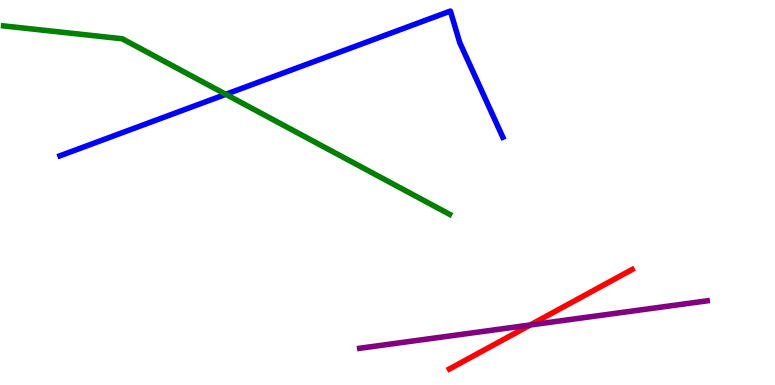[{'lines': ['blue', 'red'], 'intersections': []}, {'lines': ['green', 'red'], 'intersections': []}, {'lines': ['purple', 'red'], 'intersections': [{'x': 6.84, 'y': 1.56}]}, {'lines': ['blue', 'green'], 'intersections': [{'x': 2.91, 'y': 7.55}]}, {'lines': ['blue', 'purple'], 'intersections': []}, {'lines': ['green', 'purple'], 'intersections': []}]